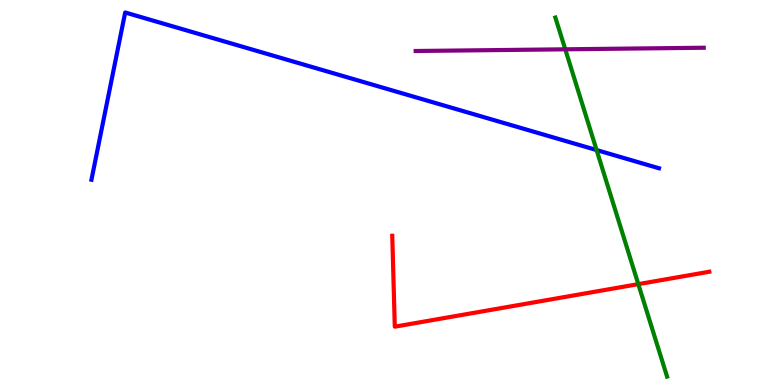[{'lines': ['blue', 'red'], 'intersections': []}, {'lines': ['green', 'red'], 'intersections': [{'x': 8.24, 'y': 2.62}]}, {'lines': ['purple', 'red'], 'intersections': []}, {'lines': ['blue', 'green'], 'intersections': [{'x': 7.7, 'y': 6.1}]}, {'lines': ['blue', 'purple'], 'intersections': []}, {'lines': ['green', 'purple'], 'intersections': [{'x': 7.29, 'y': 8.72}]}]